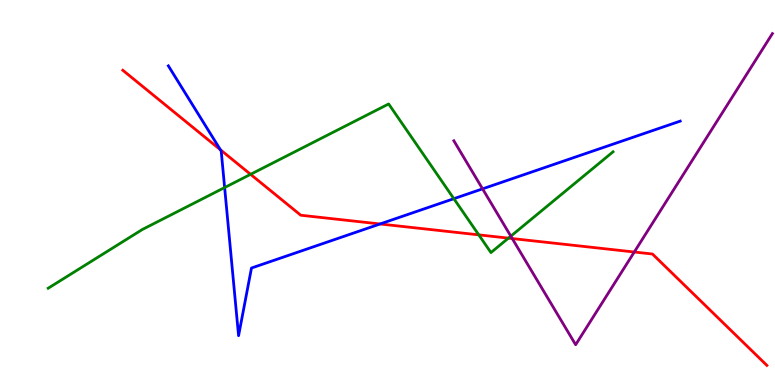[{'lines': ['blue', 'red'], 'intersections': [{'x': 2.84, 'y': 6.11}, {'x': 4.9, 'y': 4.18}]}, {'lines': ['green', 'red'], 'intersections': [{'x': 3.23, 'y': 5.47}, {'x': 6.18, 'y': 3.9}, {'x': 6.56, 'y': 3.81}]}, {'lines': ['purple', 'red'], 'intersections': [{'x': 6.61, 'y': 3.8}, {'x': 8.18, 'y': 3.45}]}, {'lines': ['blue', 'green'], 'intersections': [{'x': 2.9, 'y': 5.13}, {'x': 5.86, 'y': 4.84}]}, {'lines': ['blue', 'purple'], 'intersections': [{'x': 6.23, 'y': 5.09}]}, {'lines': ['green', 'purple'], 'intersections': [{'x': 6.59, 'y': 3.87}]}]